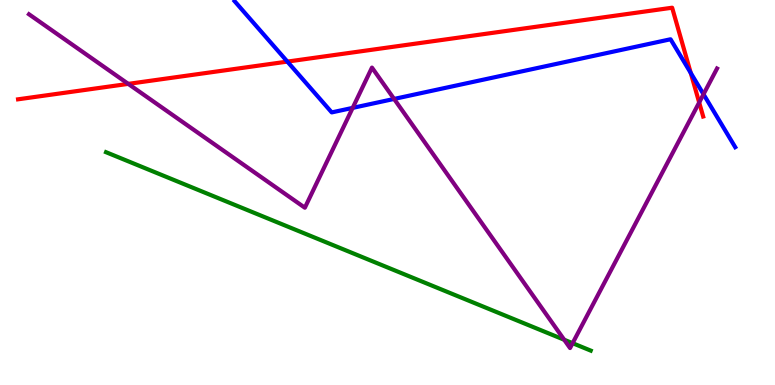[{'lines': ['blue', 'red'], 'intersections': [{'x': 3.71, 'y': 8.4}, {'x': 8.91, 'y': 8.1}]}, {'lines': ['green', 'red'], 'intersections': []}, {'lines': ['purple', 'red'], 'intersections': [{'x': 1.65, 'y': 7.82}, {'x': 9.02, 'y': 7.34}]}, {'lines': ['blue', 'green'], 'intersections': []}, {'lines': ['blue', 'purple'], 'intersections': [{'x': 4.55, 'y': 7.2}, {'x': 5.09, 'y': 7.43}, {'x': 9.08, 'y': 7.55}]}, {'lines': ['green', 'purple'], 'intersections': [{'x': 7.28, 'y': 1.18}, {'x': 7.39, 'y': 1.09}]}]